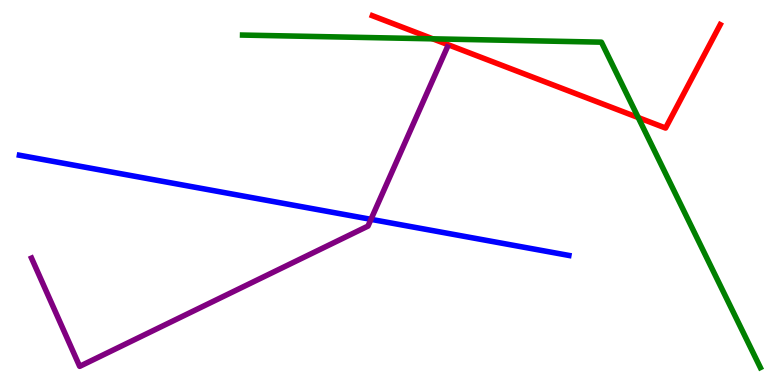[{'lines': ['blue', 'red'], 'intersections': []}, {'lines': ['green', 'red'], 'intersections': [{'x': 5.58, 'y': 8.99}, {'x': 8.24, 'y': 6.95}]}, {'lines': ['purple', 'red'], 'intersections': []}, {'lines': ['blue', 'green'], 'intersections': []}, {'lines': ['blue', 'purple'], 'intersections': [{'x': 4.79, 'y': 4.3}]}, {'lines': ['green', 'purple'], 'intersections': []}]